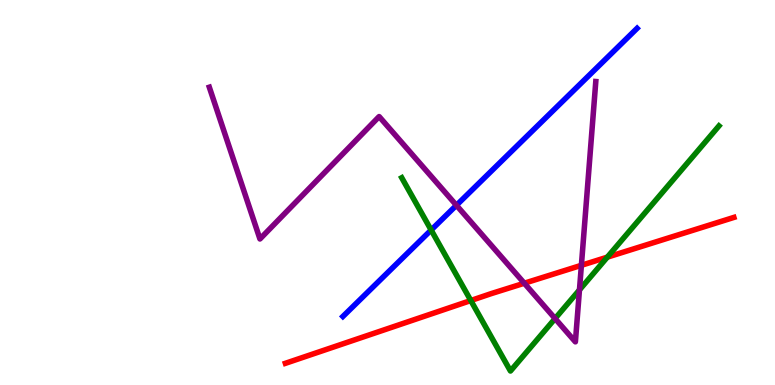[{'lines': ['blue', 'red'], 'intersections': []}, {'lines': ['green', 'red'], 'intersections': [{'x': 6.07, 'y': 2.19}, {'x': 7.84, 'y': 3.32}]}, {'lines': ['purple', 'red'], 'intersections': [{'x': 6.77, 'y': 2.64}, {'x': 7.5, 'y': 3.11}]}, {'lines': ['blue', 'green'], 'intersections': [{'x': 5.56, 'y': 4.03}]}, {'lines': ['blue', 'purple'], 'intersections': [{'x': 5.89, 'y': 4.67}]}, {'lines': ['green', 'purple'], 'intersections': [{'x': 7.16, 'y': 1.73}, {'x': 7.48, 'y': 2.47}]}]